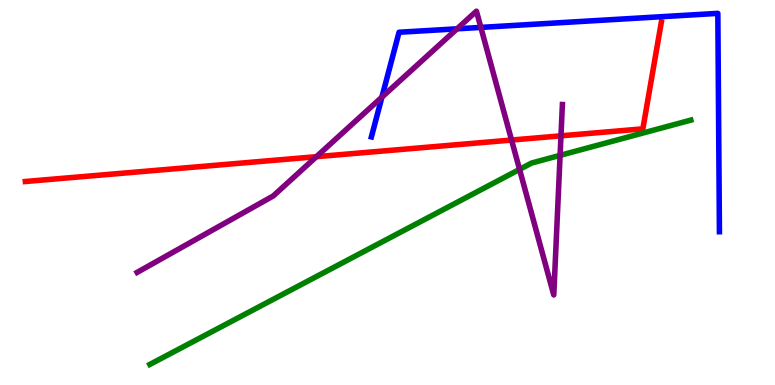[{'lines': ['blue', 'red'], 'intersections': []}, {'lines': ['green', 'red'], 'intersections': []}, {'lines': ['purple', 'red'], 'intersections': [{'x': 4.08, 'y': 5.93}, {'x': 6.6, 'y': 6.36}, {'x': 7.24, 'y': 6.47}]}, {'lines': ['blue', 'green'], 'intersections': []}, {'lines': ['blue', 'purple'], 'intersections': [{'x': 4.93, 'y': 7.48}, {'x': 5.9, 'y': 9.25}, {'x': 6.2, 'y': 9.29}]}, {'lines': ['green', 'purple'], 'intersections': [{'x': 6.7, 'y': 5.6}, {'x': 7.23, 'y': 5.96}]}]